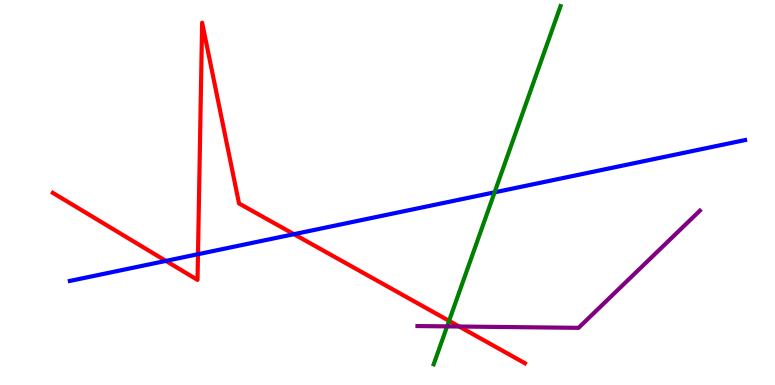[{'lines': ['blue', 'red'], 'intersections': [{'x': 2.14, 'y': 3.22}, {'x': 2.55, 'y': 3.4}, {'x': 3.79, 'y': 3.92}]}, {'lines': ['green', 'red'], 'intersections': [{'x': 5.79, 'y': 1.67}]}, {'lines': ['purple', 'red'], 'intersections': [{'x': 5.93, 'y': 1.52}]}, {'lines': ['blue', 'green'], 'intersections': [{'x': 6.38, 'y': 5.0}]}, {'lines': ['blue', 'purple'], 'intersections': []}, {'lines': ['green', 'purple'], 'intersections': [{'x': 5.77, 'y': 1.52}]}]